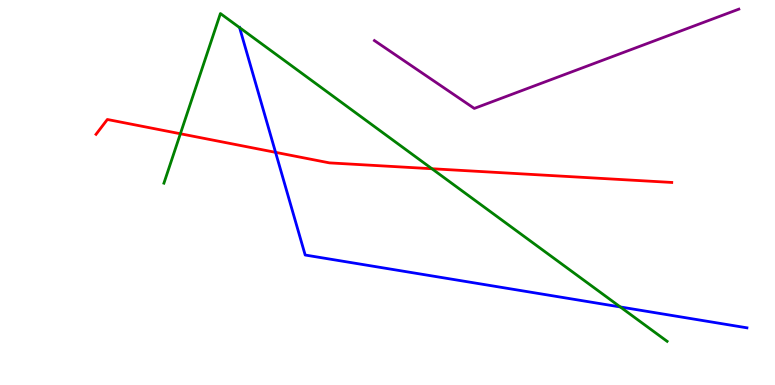[{'lines': ['blue', 'red'], 'intersections': [{'x': 3.56, 'y': 6.04}]}, {'lines': ['green', 'red'], 'intersections': [{'x': 2.33, 'y': 6.53}, {'x': 5.57, 'y': 5.62}]}, {'lines': ['purple', 'red'], 'intersections': []}, {'lines': ['blue', 'green'], 'intersections': [{'x': 3.09, 'y': 9.28}, {'x': 8.0, 'y': 2.03}]}, {'lines': ['blue', 'purple'], 'intersections': []}, {'lines': ['green', 'purple'], 'intersections': []}]